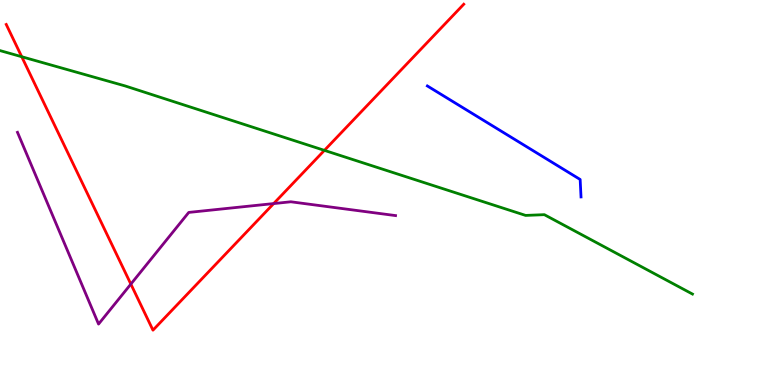[{'lines': ['blue', 'red'], 'intersections': []}, {'lines': ['green', 'red'], 'intersections': [{'x': 0.28, 'y': 8.53}, {'x': 4.19, 'y': 6.09}]}, {'lines': ['purple', 'red'], 'intersections': [{'x': 1.69, 'y': 2.62}, {'x': 3.53, 'y': 4.71}]}, {'lines': ['blue', 'green'], 'intersections': []}, {'lines': ['blue', 'purple'], 'intersections': []}, {'lines': ['green', 'purple'], 'intersections': []}]